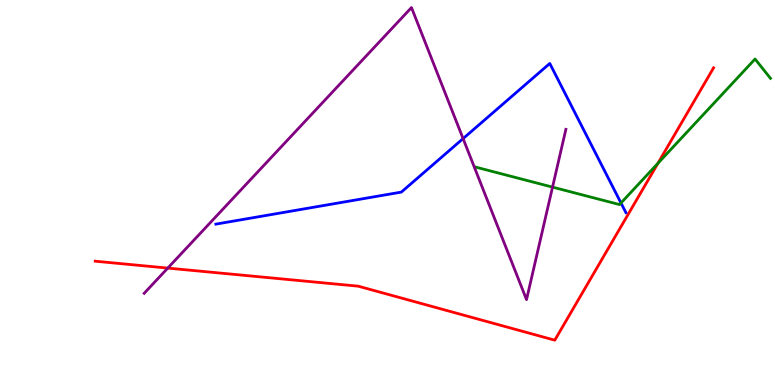[{'lines': ['blue', 'red'], 'intersections': []}, {'lines': ['green', 'red'], 'intersections': [{'x': 8.49, 'y': 5.76}]}, {'lines': ['purple', 'red'], 'intersections': [{'x': 2.16, 'y': 3.04}]}, {'lines': ['blue', 'green'], 'intersections': [{'x': 8.01, 'y': 4.73}]}, {'lines': ['blue', 'purple'], 'intersections': [{'x': 5.98, 'y': 6.4}]}, {'lines': ['green', 'purple'], 'intersections': [{'x': 7.13, 'y': 5.14}]}]